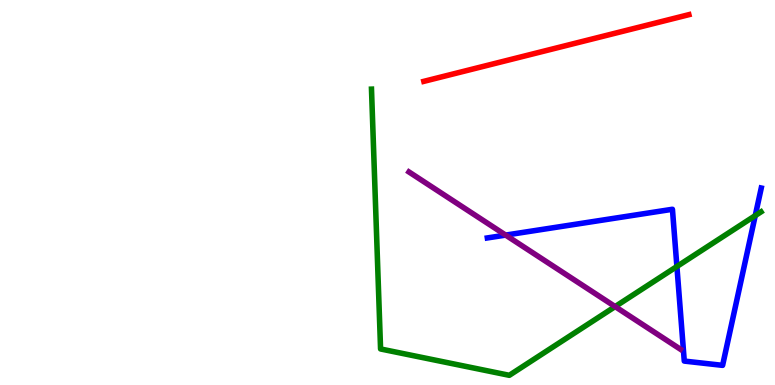[{'lines': ['blue', 'red'], 'intersections': []}, {'lines': ['green', 'red'], 'intersections': []}, {'lines': ['purple', 'red'], 'intersections': []}, {'lines': ['blue', 'green'], 'intersections': [{'x': 8.73, 'y': 3.08}, {'x': 9.75, 'y': 4.4}]}, {'lines': ['blue', 'purple'], 'intersections': [{'x': 6.52, 'y': 3.89}]}, {'lines': ['green', 'purple'], 'intersections': [{'x': 7.94, 'y': 2.04}]}]